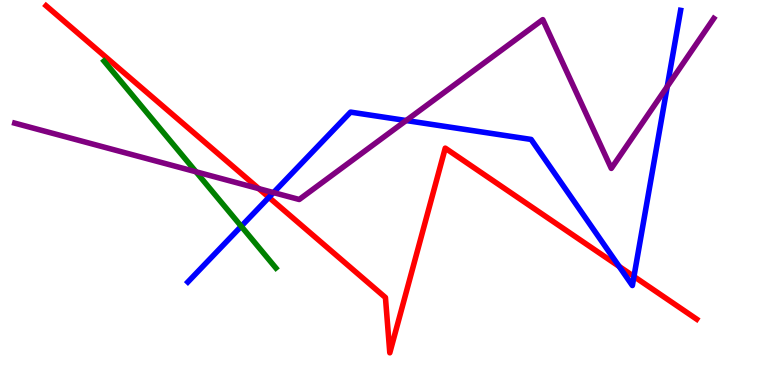[{'lines': ['blue', 'red'], 'intersections': [{'x': 3.47, 'y': 4.87}, {'x': 7.99, 'y': 3.08}, {'x': 8.18, 'y': 2.82}]}, {'lines': ['green', 'red'], 'intersections': []}, {'lines': ['purple', 'red'], 'intersections': [{'x': 3.34, 'y': 5.1}]}, {'lines': ['blue', 'green'], 'intersections': [{'x': 3.11, 'y': 4.12}]}, {'lines': ['blue', 'purple'], 'intersections': [{'x': 3.53, 'y': 5.0}, {'x': 5.24, 'y': 6.87}, {'x': 8.61, 'y': 7.75}]}, {'lines': ['green', 'purple'], 'intersections': [{'x': 2.53, 'y': 5.54}]}]